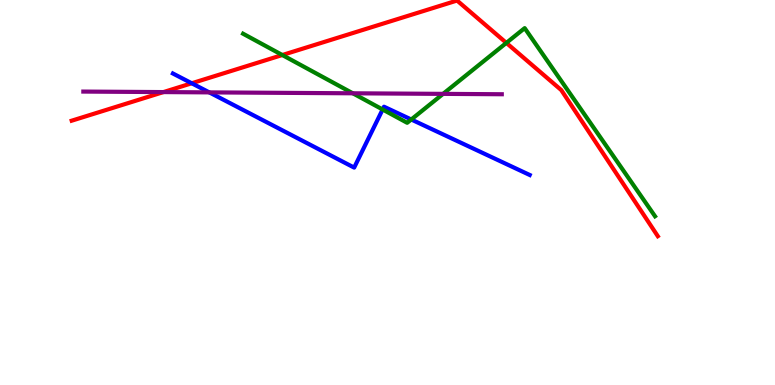[{'lines': ['blue', 'red'], 'intersections': [{'x': 2.47, 'y': 7.84}]}, {'lines': ['green', 'red'], 'intersections': [{'x': 3.64, 'y': 8.57}, {'x': 6.53, 'y': 8.89}]}, {'lines': ['purple', 'red'], 'intersections': [{'x': 2.11, 'y': 7.61}]}, {'lines': ['blue', 'green'], 'intersections': [{'x': 4.94, 'y': 7.16}, {'x': 5.31, 'y': 6.9}]}, {'lines': ['blue', 'purple'], 'intersections': [{'x': 2.7, 'y': 7.6}]}, {'lines': ['green', 'purple'], 'intersections': [{'x': 4.55, 'y': 7.58}, {'x': 5.72, 'y': 7.56}]}]